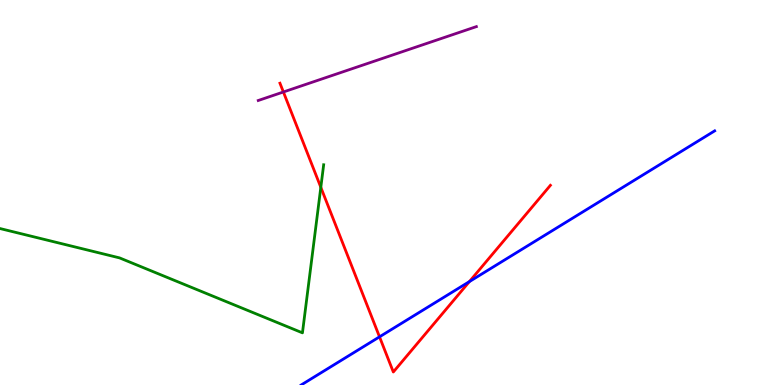[{'lines': ['blue', 'red'], 'intersections': [{'x': 4.9, 'y': 1.25}, {'x': 6.06, 'y': 2.69}]}, {'lines': ['green', 'red'], 'intersections': [{'x': 4.14, 'y': 5.13}]}, {'lines': ['purple', 'red'], 'intersections': [{'x': 3.66, 'y': 7.61}]}, {'lines': ['blue', 'green'], 'intersections': []}, {'lines': ['blue', 'purple'], 'intersections': []}, {'lines': ['green', 'purple'], 'intersections': []}]